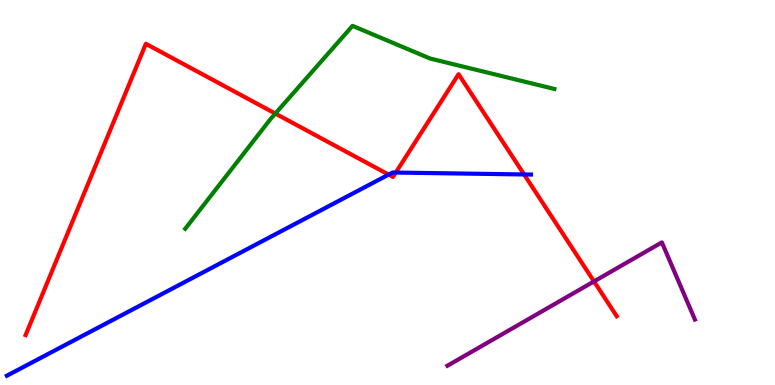[{'lines': ['blue', 'red'], 'intersections': [{'x': 5.01, 'y': 5.46}, {'x': 5.11, 'y': 5.52}, {'x': 6.76, 'y': 5.47}]}, {'lines': ['green', 'red'], 'intersections': [{'x': 3.55, 'y': 7.05}]}, {'lines': ['purple', 'red'], 'intersections': [{'x': 7.66, 'y': 2.69}]}, {'lines': ['blue', 'green'], 'intersections': []}, {'lines': ['blue', 'purple'], 'intersections': []}, {'lines': ['green', 'purple'], 'intersections': []}]